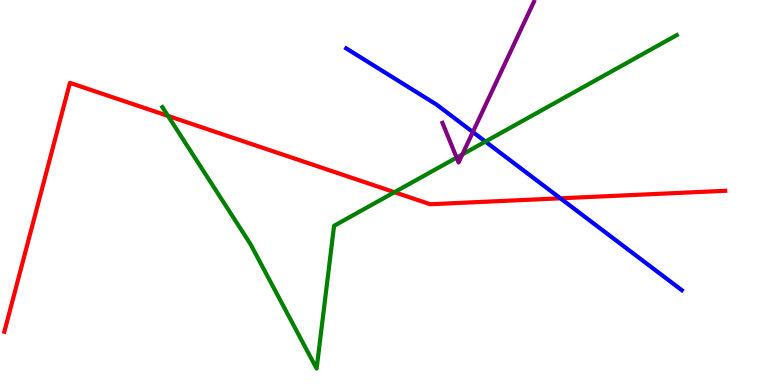[{'lines': ['blue', 'red'], 'intersections': [{'x': 7.23, 'y': 4.85}]}, {'lines': ['green', 'red'], 'intersections': [{'x': 2.17, 'y': 6.99}, {'x': 5.09, 'y': 5.01}]}, {'lines': ['purple', 'red'], 'intersections': []}, {'lines': ['blue', 'green'], 'intersections': [{'x': 6.26, 'y': 6.32}]}, {'lines': ['blue', 'purple'], 'intersections': [{'x': 6.1, 'y': 6.57}]}, {'lines': ['green', 'purple'], 'intersections': [{'x': 5.89, 'y': 5.91}, {'x': 5.97, 'y': 5.99}]}]